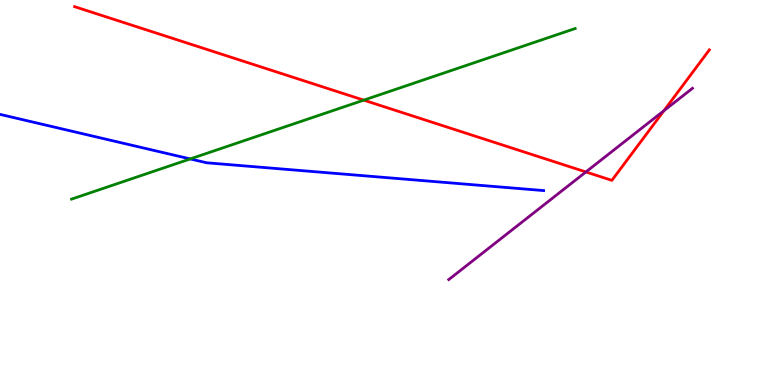[{'lines': ['blue', 'red'], 'intersections': []}, {'lines': ['green', 'red'], 'intersections': [{'x': 4.69, 'y': 7.4}]}, {'lines': ['purple', 'red'], 'intersections': [{'x': 7.56, 'y': 5.53}, {'x': 8.57, 'y': 7.12}]}, {'lines': ['blue', 'green'], 'intersections': [{'x': 2.45, 'y': 5.87}]}, {'lines': ['blue', 'purple'], 'intersections': []}, {'lines': ['green', 'purple'], 'intersections': []}]